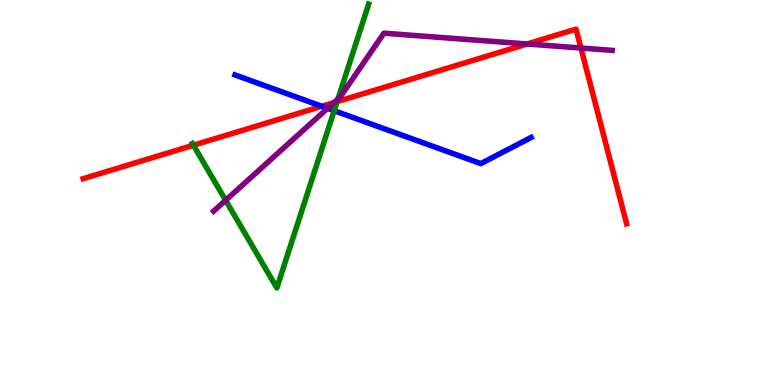[{'lines': ['blue', 'red'], 'intersections': [{'x': 4.15, 'y': 7.24}]}, {'lines': ['green', 'red'], 'intersections': [{'x': 2.5, 'y': 6.23}, {'x': 4.35, 'y': 7.36}]}, {'lines': ['purple', 'red'], 'intersections': [{'x': 4.31, 'y': 7.34}, {'x': 6.8, 'y': 8.86}, {'x': 7.5, 'y': 8.75}]}, {'lines': ['blue', 'green'], 'intersections': [{'x': 4.31, 'y': 7.12}]}, {'lines': ['blue', 'purple'], 'intersections': [{'x': 4.23, 'y': 7.19}]}, {'lines': ['green', 'purple'], 'intersections': [{'x': 2.91, 'y': 4.8}, {'x': 4.36, 'y': 7.43}]}]